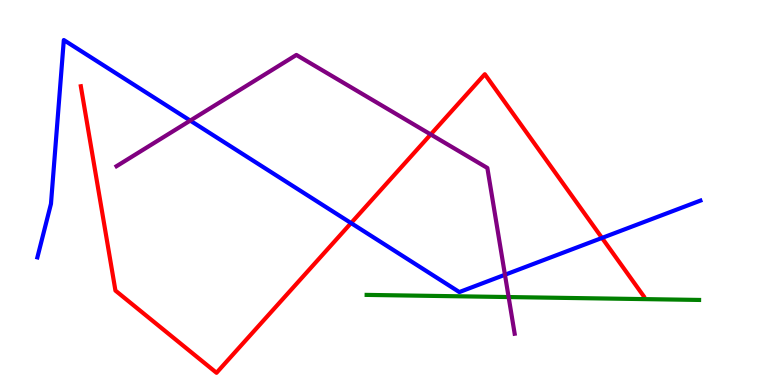[{'lines': ['blue', 'red'], 'intersections': [{'x': 4.53, 'y': 4.21}, {'x': 7.77, 'y': 3.82}]}, {'lines': ['green', 'red'], 'intersections': []}, {'lines': ['purple', 'red'], 'intersections': [{'x': 5.56, 'y': 6.51}]}, {'lines': ['blue', 'green'], 'intersections': []}, {'lines': ['blue', 'purple'], 'intersections': [{'x': 2.45, 'y': 6.87}, {'x': 6.52, 'y': 2.86}]}, {'lines': ['green', 'purple'], 'intersections': [{'x': 6.56, 'y': 2.28}]}]